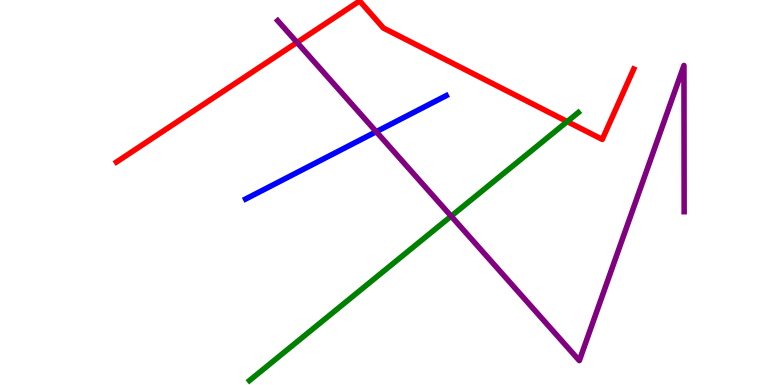[{'lines': ['blue', 'red'], 'intersections': []}, {'lines': ['green', 'red'], 'intersections': [{'x': 7.32, 'y': 6.84}]}, {'lines': ['purple', 'red'], 'intersections': [{'x': 3.83, 'y': 8.9}]}, {'lines': ['blue', 'green'], 'intersections': []}, {'lines': ['blue', 'purple'], 'intersections': [{'x': 4.85, 'y': 6.58}]}, {'lines': ['green', 'purple'], 'intersections': [{'x': 5.82, 'y': 4.39}]}]